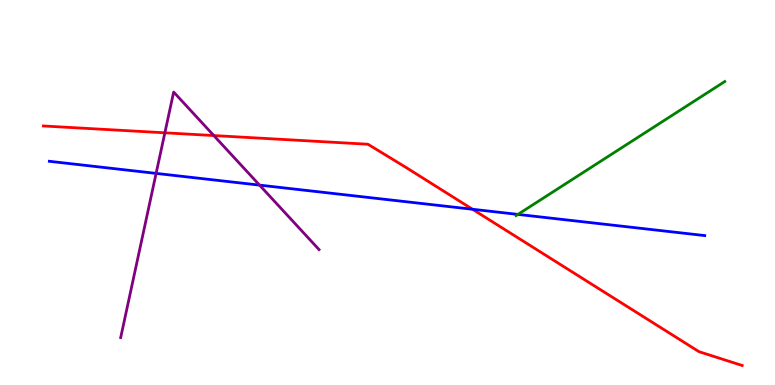[{'lines': ['blue', 'red'], 'intersections': [{'x': 6.1, 'y': 4.56}]}, {'lines': ['green', 'red'], 'intersections': []}, {'lines': ['purple', 'red'], 'intersections': [{'x': 2.13, 'y': 6.55}, {'x': 2.76, 'y': 6.48}]}, {'lines': ['blue', 'green'], 'intersections': [{'x': 6.68, 'y': 4.43}]}, {'lines': ['blue', 'purple'], 'intersections': [{'x': 2.01, 'y': 5.5}, {'x': 3.35, 'y': 5.19}]}, {'lines': ['green', 'purple'], 'intersections': []}]